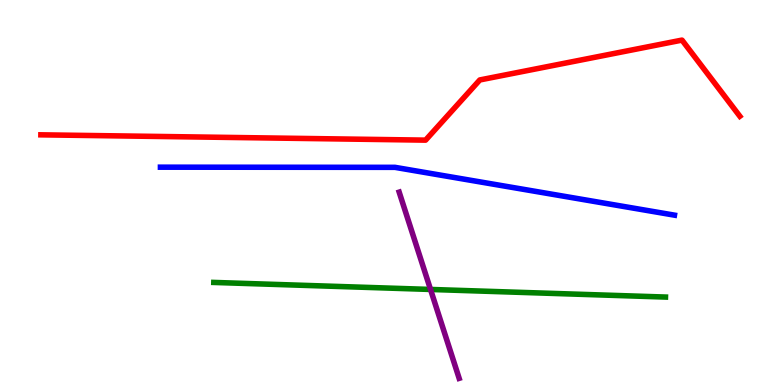[{'lines': ['blue', 'red'], 'intersections': []}, {'lines': ['green', 'red'], 'intersections': []}, {'lines': ['purple', 'red'], 'intersections': []}, {'lines': ['blue', 'green'], 'intersections': []}, {'lines': ['blue', 'purple'], 'intersections': []}, {'lines': ['green', 'purple'], 'intersections': [{'x': 5.56, 'y': 2.48}]}]